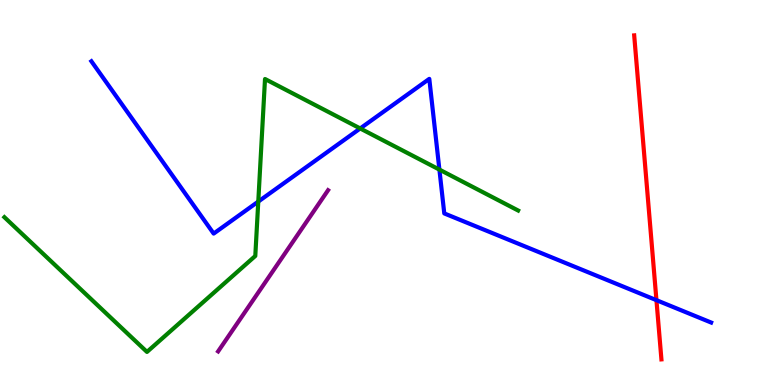[{'lines': ['blue', 'red'], 'intersections': [{'x': 8.47, 'y': 2.2}]}, {'lines': ['green', 'red'], 'intersections': []}, {'lines': ['purple', 'red'], 'intersections': []}, {'lines': ['blue', 'green'], 'intersections': [{'x': 3.33, 'y': 4.76}, {'x': 4.65, 'y': 6.66}, {'x': 5.67, 'y': 5.59}]}, {'lines': ['blue', 'purple'], 'intersections': []}, {'lines': ['green', 'purple'], 'intersections': []}]